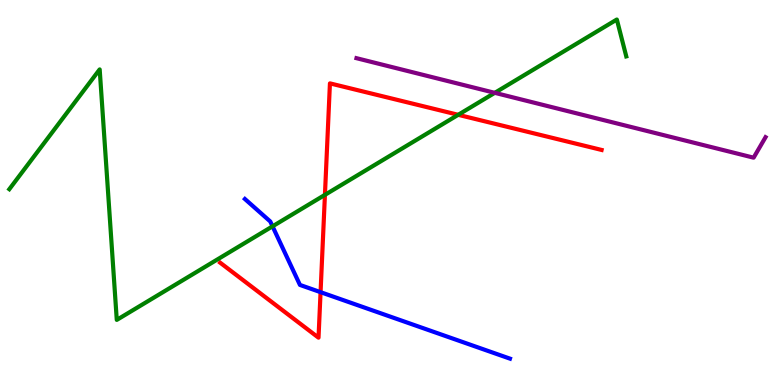[{'lines': ['blue', 'red'], 'intersections': [{'x': 4.14, 'y': 2.41}]}, {'lines': ['green', 'red'], 'intersections': [{'x': 4.19, 'y': 4.94}, {'x': 5.91, 'y': 7.02}]}, {'lines': ['purple', 'red'], 'intersections': []}, {'lines': ['blue', 'green'], 'intersections': [{'x': 3.52, 'y': 4.12}]}, {'lines': ['blue', 'purple'], 'intersections': []}, {'lines': ['green', 'purple'], 'intersections': [{'x': 6.38, 'y': 7.59}]}]